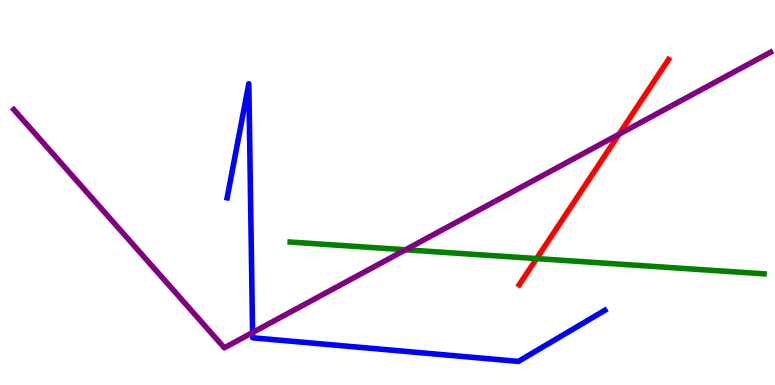[{'lines': ['blue', 'red'], 'intersections': []}, {'lines': ['green', 'red'], 'intersections': [{'x': 6.92, 'y': 3.28}]}, {'lines': ['purple', 'red'], 'intersections': [{'x': 7.99, 'y': 6.51}]}, {'lines': ['blue', 'green'], 'intersections': []}, {'lines': ['blue', 'purple'], 'intersections': [{'x': 3.26, 'y': 1.36}]}, {'lines': ['green', 'purple'], 'intersections': [{'x': 5.23, 'y': 3.51}]}]